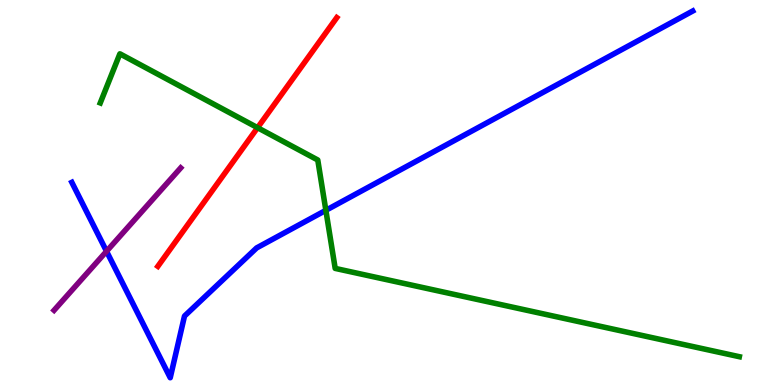[{'lines': ['blue', 'red'], 'intersections': []}, {'lines': ['green', 'red'], 'intersections': [{'x': 3.32, 'y': 6.68}]}, {'lines': ['purple', 'red'], 'intersections': []}, {'lines': ['blue', 'green'], 'intersections': [{'x': 4.2, 'y': 4.54}]}, {'lines': ['blue', 'purple'], 'intersections': [{'x': 1.37, 'y': 3.47}]}, {'lines': ['green', 'purple'], 'intersections': []}]